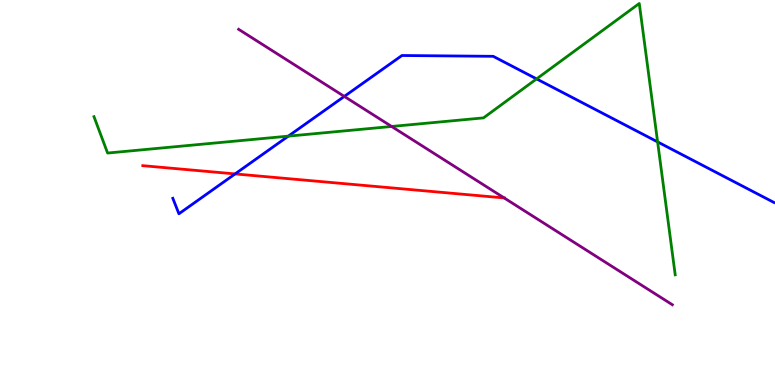[{'lines': ['blue', 'red'], 'intersections': [{'x': 3.03, 'y': 5.48}]}, {'lines': ['green', 'red'], 'intersections': []}, {'lines': ['purple', 'red'], 'intersections': [{'x': 6.51, 'y': 4.86}]}, {'lines': ['blue', 'green'], 'intersections': [{'x': 3.72, 'y': 6.46}, {'x': 6.92, 'y': 7.95}, {'x': 8.49, 'y': 6.31}]}, {'lines': ['blue', 'purple'], 'intersections': [{'x': 4.44, 'y': 7.5}]}, {'lines': ['green', 'purple'], 'intersections': [{'x': 5.05, 'y': 6.71}]}]